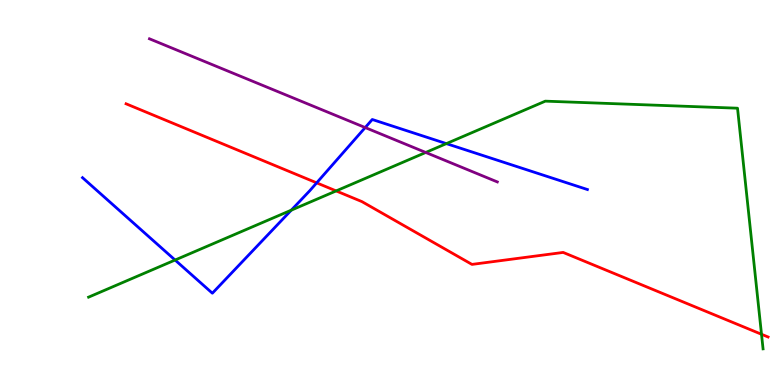[{'lines': ['blue', 'red'], 'intersections': [{'x': 4.09, 'y': 5.25}]}, {'lines': ['green', 'red'], 'intersections': [{'x': 4.34, 'y': 5.04}, {'x': 9.83, 'y': 1.32}]}, {'lines': ['purple', 'red'], 'intersections': []}, {'lines': ['blue', 'green'], 'intersections': [{'x': 2.26, 'y': 3.25}, {'x': 3.76, 'y': 4.54}, {'x': 5.76, 'y': 6.27}]}, {'lines': ['blue', 'purple'], 'intersections': [{'x': 4.71, 'y': 6.69}]}, {'lines': ['green', 'purple'], 'intersections': [{'x': 5.49, 'y': 6.04}]}]